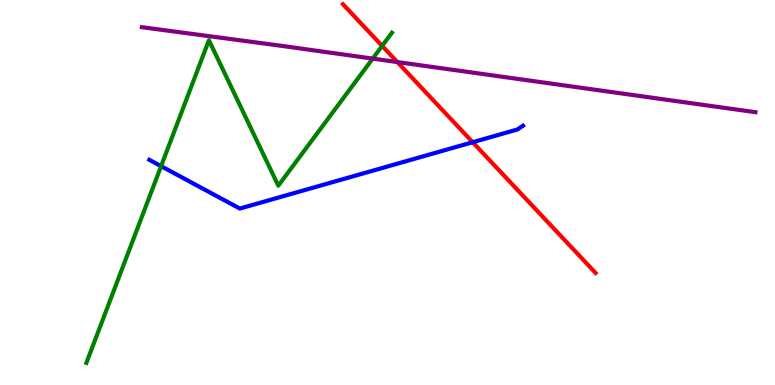[{'lines': ['blue', 'red'], 'intersections': [{'x': 6.1, 'y': 6.31}]}, {'lines': ['green', 'red'], 'intersections': [{'x': 4.93, 'y': 8.81}]}, {'lines': ['purple', 'red'], 'intersections': [{'x': 5.13, 'y': 8.39}]}, {'lines': ['blue', 'green'], 'intersections': [{'x': 2.08, 'y': 5.68}]}, {'lines': ['blue', 'purple'], 'intersections': []}, {'lines': ['green', 'purple'], 'intersections': [{'x': 4.81, 'y': 8.48}]}]